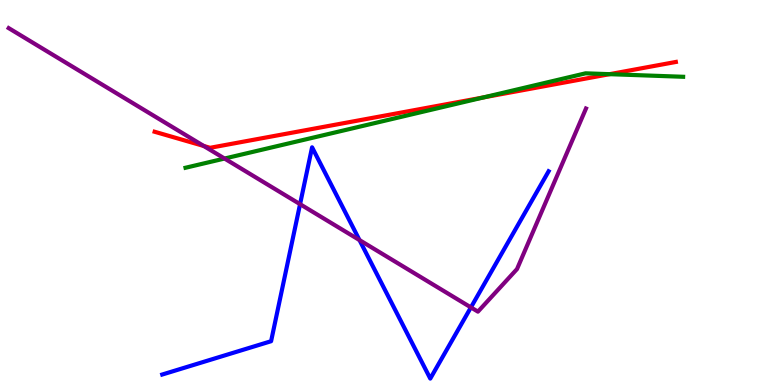[{'lines': ['blue', 'red'], 'intersections': []}, {'lines': ['green', 'red'], 'intersections': [{'x': 6.24, 'y': 7.47}, {'x': 7.87, 'y': 8.07}]}, {'lines': ['purple', 'red'], 'intersections': [{'x': 2.63, 'y': 6.21}]}, {'lines': ['blue', 'green'], 'intersections': []}, {'lines': ['blue', 'purple'], 'intersections': [{'x': 3.87, 'y': 4.7}, {'x': 4.64, 'y': 3.76}, {'x': 6.08, 'y': 2.02}]}, {'lines': ['green', 'purple'], 'intersections': [{'x': 2.9, 'y': 5.88}]}]